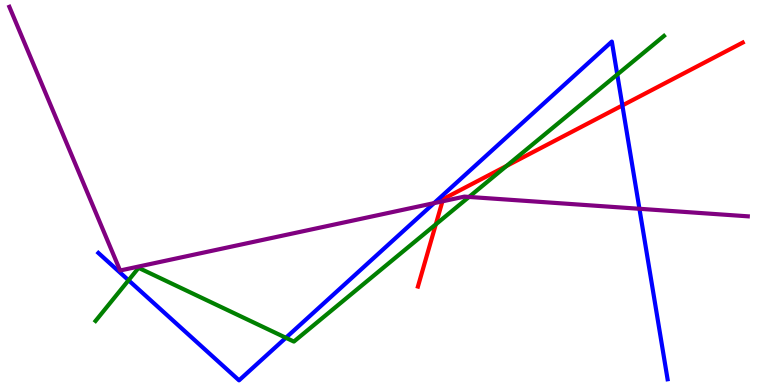[{'lines': ['blue', 'red'], 'intersections': [{'x': 8.03, 'y': 7.26}]}, {'lines': ['green', 'red'], 'intersections': [{'x': 5.62, 'y': 4.17}, {'x': 6.54, 'y': 5.69}]}, {'lines': ['purple', 'red'], 'intersections': [{'x': 5.71, 'y': 4.77}]}, {'lines': ['blue', 'green'], 'intersections': [{'x': 1.66, 'y': 2.72}, {'x': 3.69, 'y': 1.23}, {'x': 7.96, 'y': 8.06}]}, {'lines': ['blue', 'purple'], 'intersections': [{'x': 5.6, 'y': 4.72}, {'x': 8.25, 'y': 4.58}]}, {'lines': ['green', 'purple'], 'intersections': [{'x': 6.05, 'y': 4.88}]}]